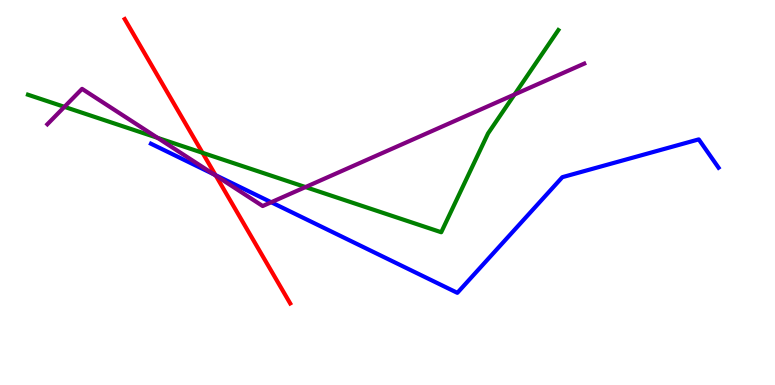[{'lines': ['blue', 'red'], 'intersections': [{'x': 2.78, 'y': 5.45}]}, {'lines': ['green', 'red'], 'intersections': [{'x': 2.61, 'y': 6.03}]}, {'lines': ['purple', 'red'], 'intersections': [{'x': 2.78, 'y': 5.44}]}, {'lines': ['blue', 'green'], 'intersections': []}, {'lines': ['blue', 'purple'], 'intersections': [{'x': 2.76, 'y': 5.47}, {'x': 3.5, 'y': 4.75}]}, {'lines': ['green', 'purple'], 'intersections': [{'x': 0.831, 'y': 7.22}, {'x': 2.03, 'y': 6.42}, {'x': 3.94, 'y': 5.14}, {'x': 6.64, 'y': 7.55}]}]